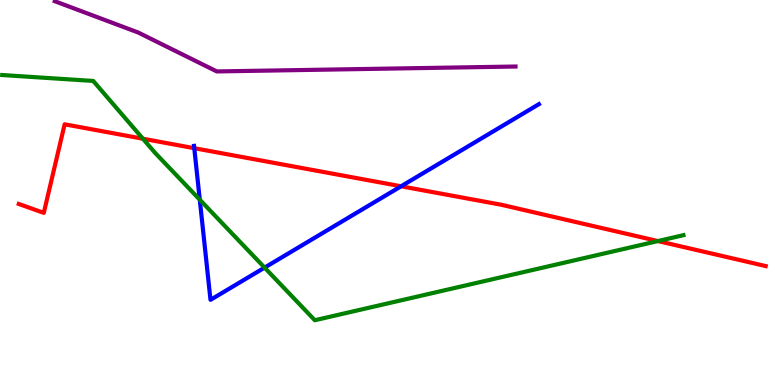[{'lines': ['blue', 'red'], 'intersections': [{'x': 2.51, 'y': 6.15}, {'x': 5.18, 'y': 5.16}]}, {'lines': ['green', 'red'], 'intersections': [{'x': 1.84, 'y': 6.4}, {'x': 8.49, 'y': 3.74}]}, {'lines': ['purple', 'red'], 'intersections': []}, {'lines': ['blue', 'green'], 'intersections': [{'x': 2.58, 'y': 4.81}, {'x': 3.41, 'y': 3.05}]}, {'lines': ['blue', 'purple'], 'intersections': []}, {'lines': ['green', 'purple'], 'intersections': []}]